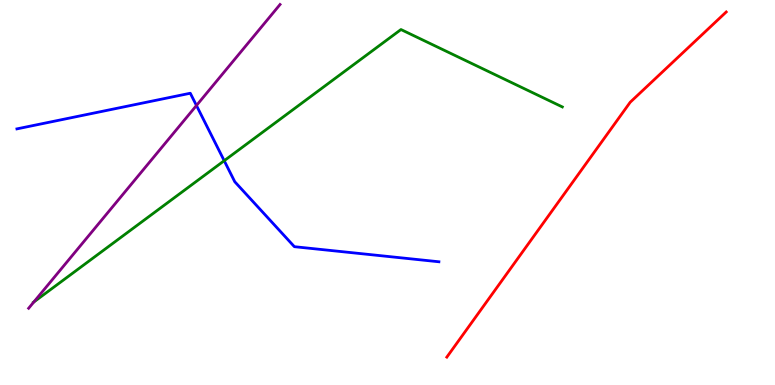[{'lines': ['blue', 'red'], 'intersections': []}, {'lines': ['green', 'red'], 'intersections': []}, {'lines': ['purple', 'red'], 'intersections': []}, {'lines': ['blue', 'green'], 'intersections': [{'x': 2.89, 'y': 5.83}]}, {'lines': ['blue', 'purple'], 'intersections': [{'x': 2.53, 'y': 7.26}]}, {'lines': ['green', 'purple'], 'intersections': [{'x': 0.437, 'y': 2.16}]}]